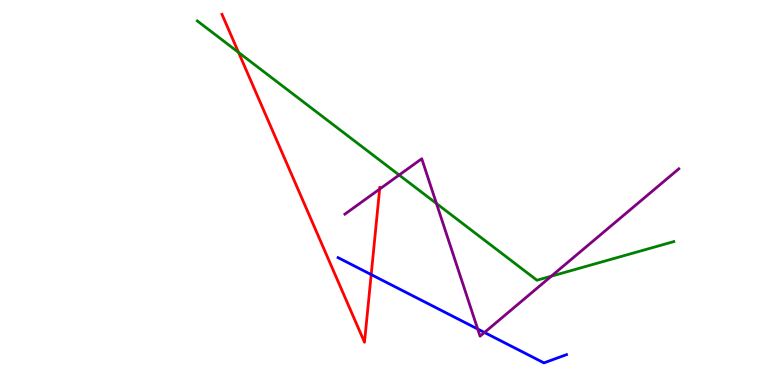[{'lines': ['blue', 'red'], 'intersections': [{'x': 4.79, 'y': 2.87}]}, {'lines': ['green', 'red'], 'intersections': [{'x': 3.08, 'y': 8.64}]}, {'lines': ['purple', 'red'], 'intersections': [{'x': 4.9, 'y': 5.09}]}, {'lines': ['blue', 'green'], 'intersections': []}, {'lines': ['blue', 'purple'], 'intersections': [{'x': 6.16, 'y': 1.45}, {'x': 6.25, 'y': 1.36}]}, {'lines': ['green', 'purple'], 'intersections': [{'x': 5.15, 'y': 5.45}, {'x': 5.63, 'y': 4.71}, {'x': 7.11, 'y': 2.83}]}]